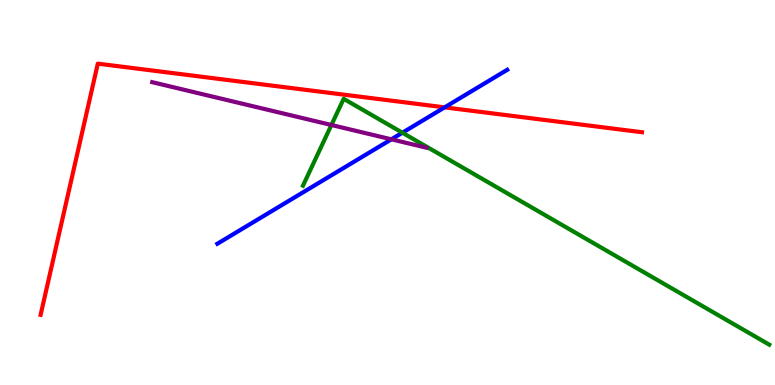[{'lines': ['blue', 'red'], 'intersections': [{'x': 5.74, 'y': 7.21}]}, {'lines': ['green', 'red'], 'intersections': []}, {'lines': ['purple', 'red'], 'intersections': []}, {'lines': ['blue', 'green'], 'intersections': [{'x': 5.19, 'y': 6.55}]}, {'lines': ['blue', 'purple'], 'intersections': [{'x': 5.05, 'y': 6.38}]}, {'lines': ['green', 'purple'], 'intersections': [{'x': 4.28, 'y': 6.75}]}]